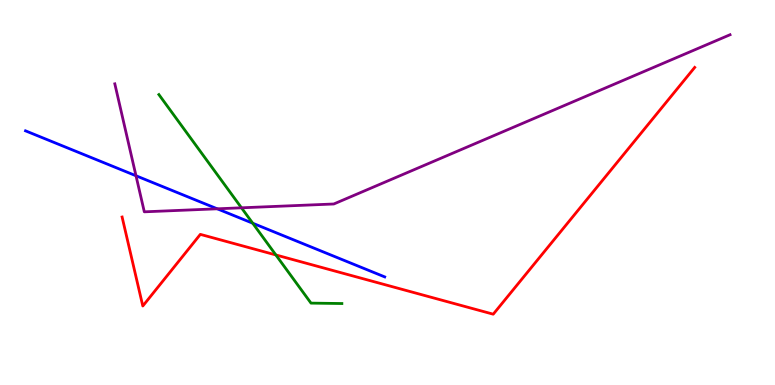[{'lines': ['blue', 'red'], 'intersections': []}, {'lines': ['green', 'red'], 'intersections': [{'x': 3.56, 'y': 3.38}]}, {'lines': ['purple', 'red'], 'intersections': []}, {'lines': ['blue', 'green'], 'intersections': [{'x': 3.26, 'y': 4.2}]}, {'lines': ['blue', 'purple'], 'intersections': [{'x': 1.75, 'y': 5.43}, {'x': 2.8, 'y': 4.58}]}, {'lines': ['green', 'purple'], 'intersections': [{'x': 3.12, 'y': 4.6}]}]